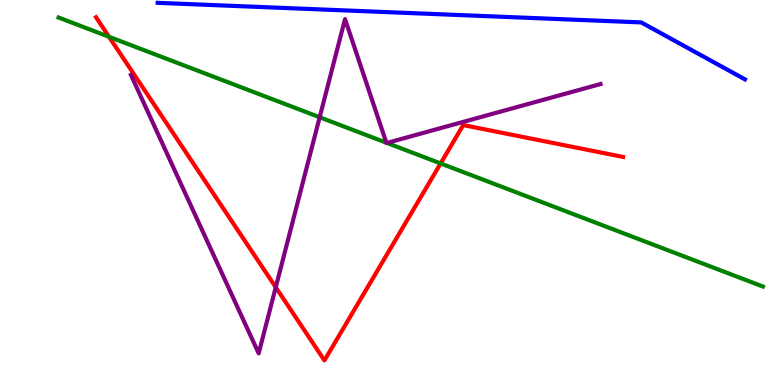[{'lines': ['blue', 'red'], 'intersections': []}, {'lines': ['green', 'red'], 'intersections': [{'x': 1.41, 'y': 9.04}, {'x': 5.69, 'y': 5.75}]}, {'lines': ['purple', 'red'], 'intersections': [{'x': 3.56, 'y': 2.54}]}, {'lines': ['blue', 'green'], 'intersections': []}, {'lines': ['blue', 'purple'], 'intersections': []}, {'lines': ['green', 'purple'], 'intersections': [{'x': 4.12, 'y': 6.95}, {'x': 4.99, 'y': 6.29}, {'x': 4.99, 'y': 6.29}]}]